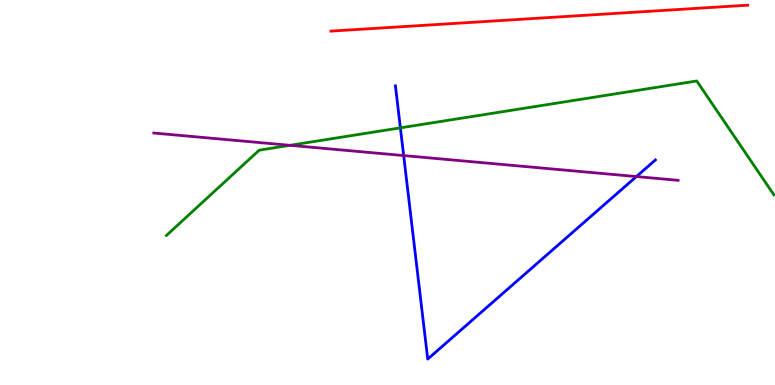[{'lines': ['blue', 'red'], 'intersections': []}, {'lines': ['green', 'red'], 'intersections': []}, {'lines': ['purple', 'red'], 'intersections': []}, {'lines': ['blue', 'green'], 'intersections': [{'x': 5.17, 'y': 6.68}]}, {'lines': ['blue', 'purple'], 'intersections': [{'x': 5.21, 'y': 5.96}, {'x': 8.21, 'y': 5.41}]}, {'lines': ['green', 'purple'], 'intersections': [{'x': 3.74, 'y': 6.23}]}]